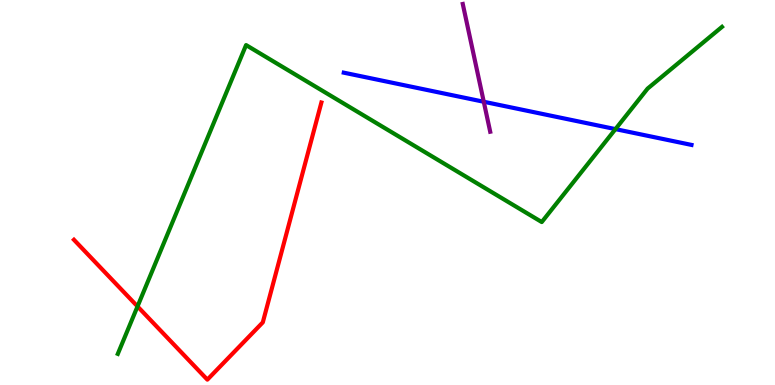[{'lines': ['blue', 'red'], 'intersections': []}, {'lines': ['green', 'red'], 'intersections': [{'x': 1.77, 'y': 2.04}]}, {'lines': ['purple', 'red'], 'intersections': []}, {'lines': ['blue', 'green'], 'intersections': [{'x': 7.94, 'y': 6.65}]}, {'lines': ['blue', 'purple'], 'intersections': [{'x': 6.24, 'y': 7.36}]}, {'lines': ['green', 'purple'], 'intersections': []}]